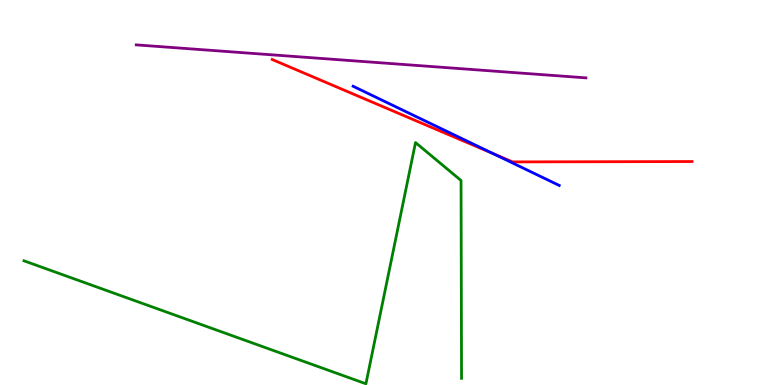[{'lines': ['blue', 'red'], 'intersections': [{'x': 6.36, 'y': 6.01}]}, {'lines': ['green', 'red'], 'intersections': []}, {'lines': ['purple', 'red'], 'intersections': []}, {'lines': ['blue', 'green'], 'intersections': []}, {'lines': ['blue', 'purple'], 'intersections': []}, {'lines': ['green', 'purple'], 'intersections': []}]